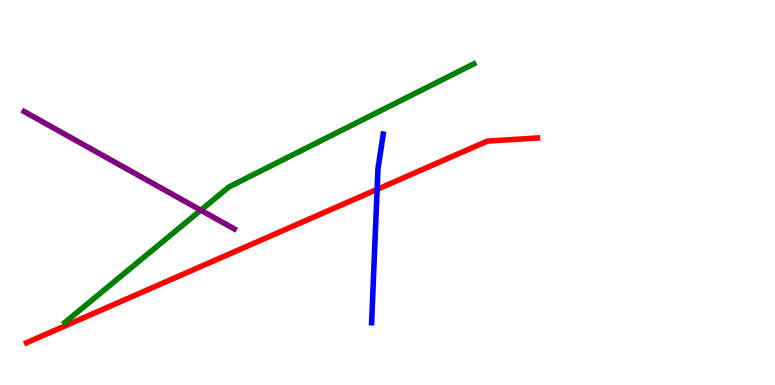[{'lines': ['blue', 'red'], 'intersections': [{'x': 4.87, 'y': 5.08}]}, {'lines': ['green', 'red'], 'intersections': []}, {'lines': ['purple', 'red'], 'intersections': []}, {'lines': ['blue', 'green'], 'intersections': []}, {'lines': ['blue', 'purple'], 'intersections': []}, {'lines': ['green', 'purple'], 'intersections': [{'x': 2.59, 'y': 4.54}]}]